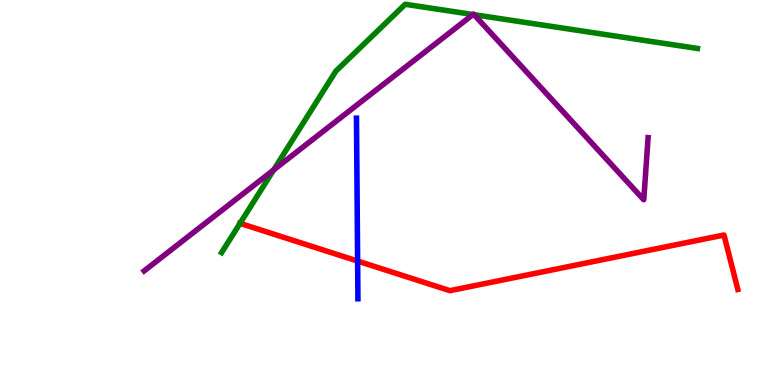[{'lines': ['blue', 'red'], 'intersections': [{'x': 4.61, 'y': 3.22}]}, {'lines': ['green', 'red'], 'intersections': [{'x': 3.1, 'y': 4.2}]}, {'lines': ['purple', 'red'], 'intersections': []}, {'lines': ['blue', 'green'], 'intersections': []}, {'lines': ['blue', 'purple'], 'intersections': []}, {'lines': ['green', 'purple'], 'intersections': [{'x': 3.53, 'y': 5.59}, {'x': 6.1, 'y': 9.62}, {'x': 6.12, 'y': 9.62}]}]